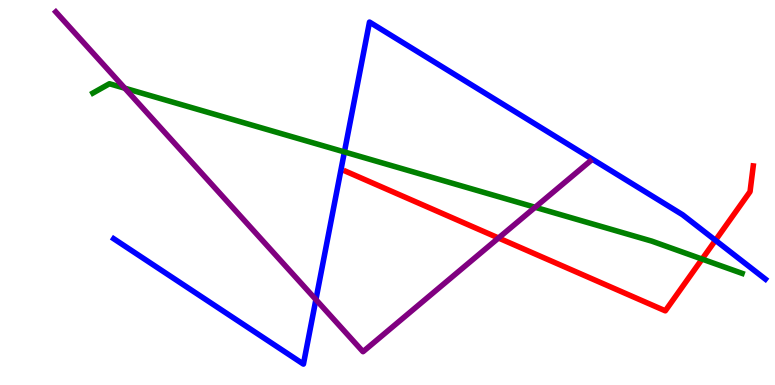[{'lines': ['blue', 'red'], 'intersections': [{'x': 9.23, 'y': 3.76}]}, {'lines': ['green', 'red'], 'intersections': [{'x': 9.06, 'y': 3.27}]}, {'lines': ['purple', 'red'], 'intersections': [{'x': 6.43, 'y': 3.82}]}, {'lines': ['blue', 'green'], 'intersections': [{'x': 4.44, 'y': 6.05}]}, {'lines': ['blue', 'purple'], 'intersections': [{'x': 4.08, 'y': 2.22}]}, {'lines': ['green', 'purple'], 'intersections': [{'x': 1.61, 'y': 7.71}, {'x': 6.9, 'y': 4.62}]}]